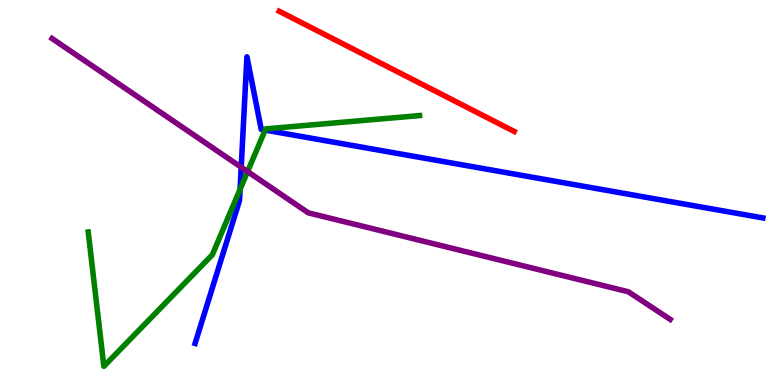[{'lines': ['blue', 'red'], 'intersections': []}, {'lines': ['green', 'red'], 'intersections': []}, {'lines': ['purple', 'red'], 'intersections': []}, {'lines': ['blue', 'green'], 'intersections': [{'x': 3.1, 'y': 5.08}, {'x': 3.42, 'y': 6.62}]}, {'lines': ['blue', 'purple'], 'intersections': [{'x': 3.11, 'y': 5.66}]}, {'lines': ['green', 'purple'], 'intersections': [{'x': 3.19, 'y': 5.54}]}]